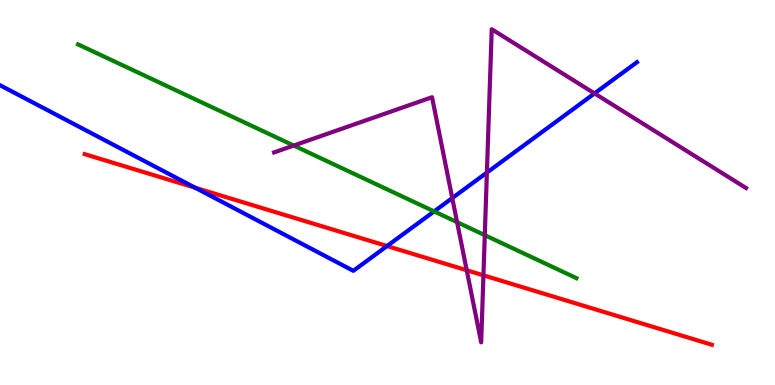[{'lines': ['blue', 'red'], 'intersections': [{'x': 2.52, 'y': 5.12}, {'x': 4.99, 'y': 3.61}]}, {'lines': ['green', 'red'], 'intersections': []}, {'lines': ['purple', 'red'], 'intersections': [{'x': 6.02, 'y': 2.98}, {'x': 6.24, 'y': 2.85}]}, {'lines': ['blue', 'green'], 'intersections': [{'x': 5.6, 'y': 4.51}]}, {'lines': ['blue', 'purple'], 'intersections': [{'x': 5.84, 'y': 4.86}, {'x': 6.28, 'y': 5.52}, {'x': 7.67, 'y': 7.57}]}, {'lines': ['green', 'purple'], 'intersections': [{'x': 3.79, 'y': 6.22}, {'x': 5.9, 'y': 4.23}, {'x': 6.26, 'y': 3.89}]}]